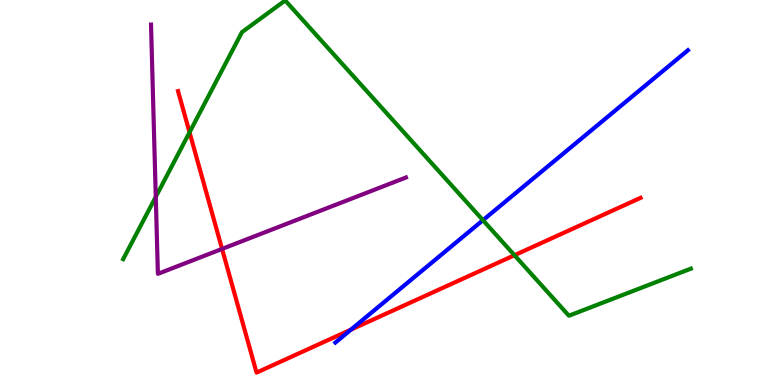[{'lines': ['blue', 'red'], 'intersections': [{'x': 4.53, 'y': 1.44}]}, {'lines': ['green', 'red'], 'intersections': [{'x': 2.45, 'y': 6.56}, {'x': 6.64, 'y': 3.37}]}, {'lines': ['purple', 'red'], 'intersections': [{'x': 2.87, 'y': 3.53}]}, {'lines': ['blue', 'green'], 'intersections': [{'x': 6.23, 'y': 4.28}]}, {'lines': ['blue', 'purple'], 'intersections': []}, {'lines': ['green', 'purple'], 'intersections': [{'x': 2.01, 'y': 4.89}]}]